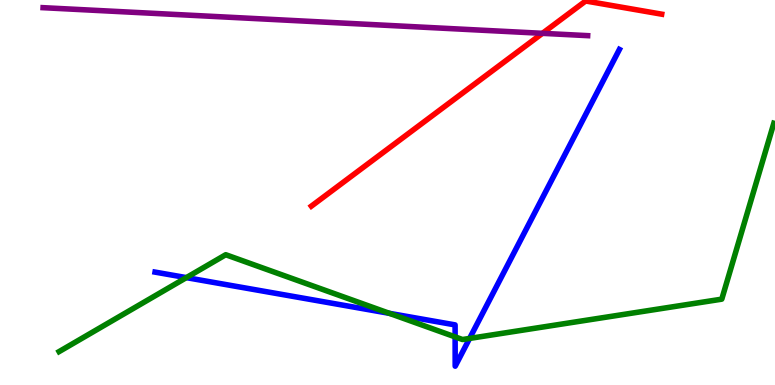[{'lines': ['blue', 'red'], 'intersections': []}, {'lines': ['green', 'red'], 'intersections': []}, {'lines': ['purple', 'red'], 'intersections': [{'x': 7.0, 'y': 9.13}]}, {'lines': ['blue', 'green'], 'intersections': [{'x': 2.4, 'y': 2.79}, {'x': 5.02, 'y': 1.86}, {'x': 5.87, 'y': 1.25}, {'x': 6.06, 'y': 1.21}]}, {'lines': ['blue', 'purple'], 'intersections': []}, {'lines': ['green', 'purple'], 'intersections': []}]